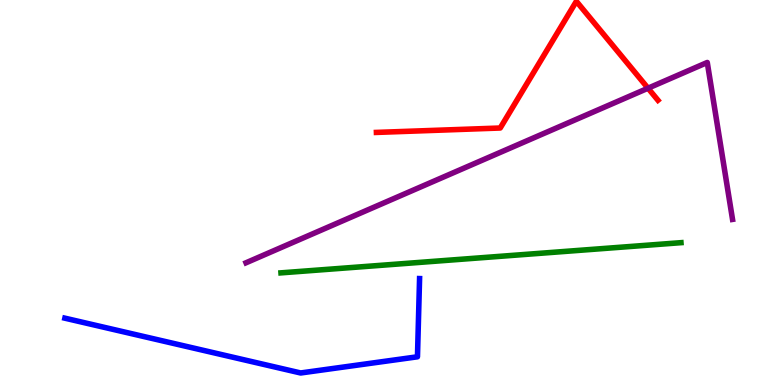[{'lines': ['blue', 'red'], 'intersections': []}, {'lines': ['green', 'red'], 'intersections': []}, {'lines': ['purple', 'red'], 'intersections': [{'x': 8.36, 'y': 7.71}]}, {'lines': ['blue', 'green'], 'intersections': []}, {'lines': ['blue', 'purple'], 'intersections': []}, {'lines': ['green', 'purple'], 'intersections': []}]